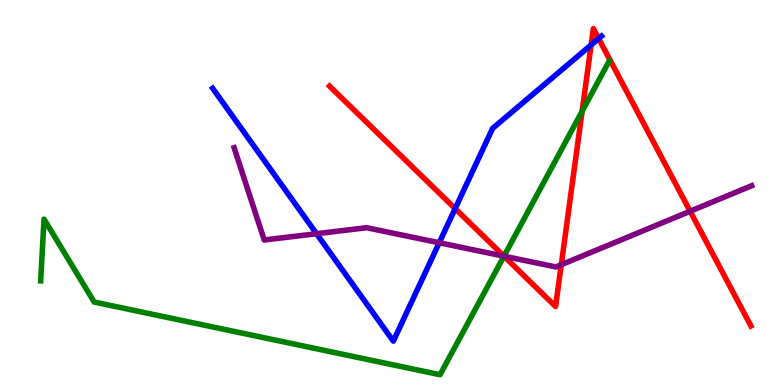[{'lines': ['blue', 'red'], 'intersections': [{'x': 5.87, 'y': 4.58}, {'x': 7.63, 'y': 8.83}, {'x': 7.72, 'y': 9.0}]}, {'lines': ['green', 'red'], 'intersections': [{'x': 6.5, 'y': 3.35}, {'x': 7.51, 'y': 7.11}]}, {'lines': ['purple', 'red'], 'intersections': [{'x': 6.5, 'y': 3.35}, {'x': 7.24, 'y': 3.12}, {'x': 8.91, 'y': 4.51}]}, {'lines': ['blue', 'green'], 'intersections': []}, {'lines': ['blue', 'purple'], 'intersections': [{'x': 4.08, 'y': 3.93}, {'x': 5.67, 'y': 3.69}]}, {'lines': ['green', 'purple'], 'intersections': [{'x': 6.5, 'y': 3.35}]}]